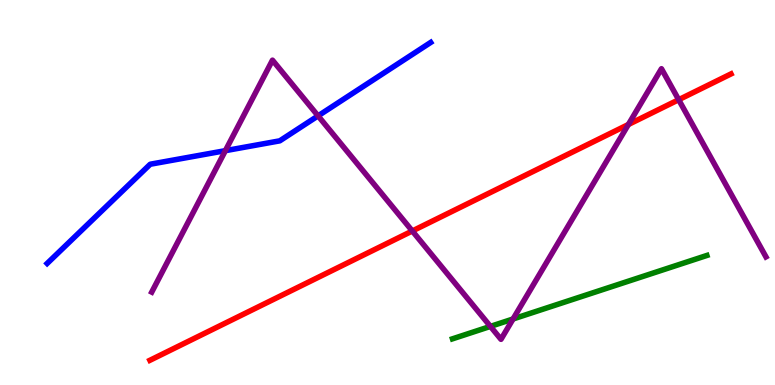[{'lines': ['blue', 'red'], 'intersections': []}, {'lines': ['green', 'red'], 'intersections': []}, {'lines': ['purple', 'red'], 'intersections': [{'x': 5.32, 'y': 4.0}, {'x': 8.11, 'y': 6.77}, {'x': 8.76, 'y': 7.41}]}, {'lines': ['blue', 'green'], 'intersections': []}, {'lines': ['blue', 'purple'], 'intersections': [{'x': 2.91, 'y': 6.09}, {'x': 4.1, 'y': 6.99}]}, {'lines': ['green', 'purple'], 'intersections': [{'x': 6.33, 'y': 1.52}, {'x': 6.62, 'y': 1.71}]}]